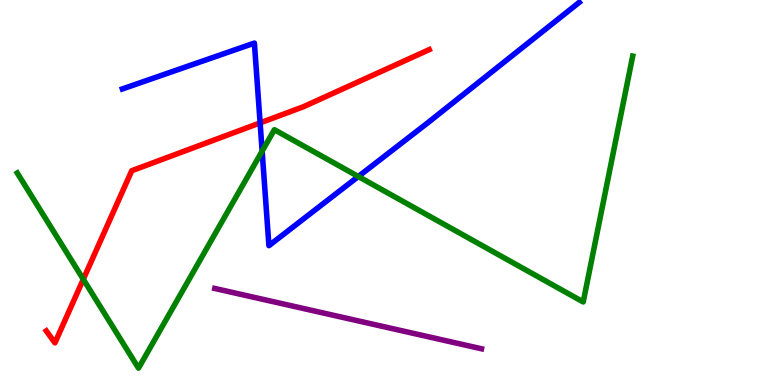[{'lines': ['blue', 'red'], 'intersections': [{'x': 3.36, 'y': 6.81}]}, {'lines': ['green', 'red'], 'intersections': [{'x': 1.07, 'y': 2.75}]}, {'lines': ['purple', 'red'], 'intersections': []}, {'lines': ['blue', 'green'], 'intersections': [{'x': 3.38, 'y': 6.07}, {'x': 4.62, 'y': 5.42}]}, {'lines': ['blue', 'purple'], 'intersections': []}, {'lines': ['green', 'purple'], 'intersections': []}]